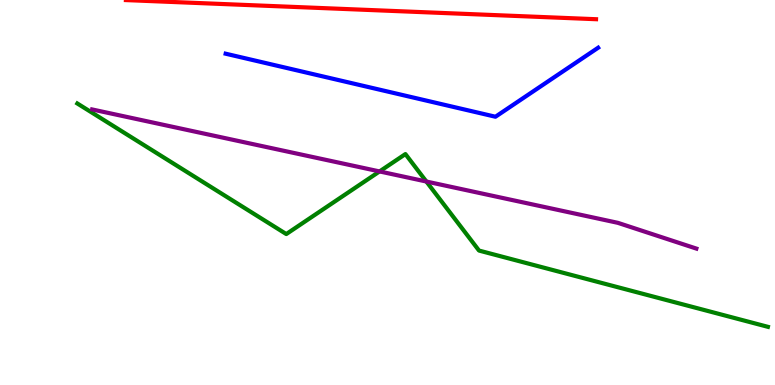[{'lines': ['blue', 'red'], 'intersections': []}, {'lines': ['green', 'red'], 'intersections': []}, {'lines': ['purple', 'red'], 'intersections': []}, {'lines': ['blue', 'green'], 'intersections': []}, {'lines': ['blue', 'purple'], 'intersections': []}, {'lines': ['green', 'purple'], 'intersections': [{'x': 4.9, 'y': 5.55}, {'x': 5.5, 'y': 5.28}]}]